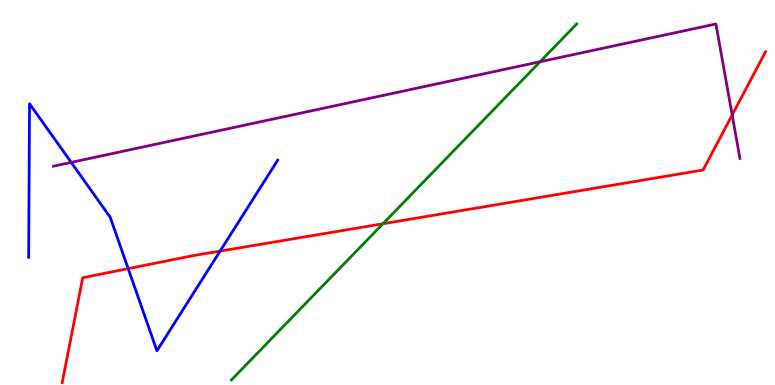[{'lines': ['blue', 'red'], 'intersections': [{'x': 1.65, 'y': 3.02}, {'x': 2.84, 'y': 3.48}]}, {'lines': ['green', 'red'], 'intersections': [{'x': 4.94, 'y': 4.19}]}, {'lines': ['purple', 'red'], 'intersections': [{'x': 9.45, 'y': 7.01}]}, {'lines': ['blue', 'green'], 'intersections': []}, {'lines': ['blue', 'purple'], 'intersections': [{'x': 0.919, 'y': 5.78}]}, {'lines': ['green', 'purple'], 'intersections': [{'x': 6.97, 'y': 8.4}]}]